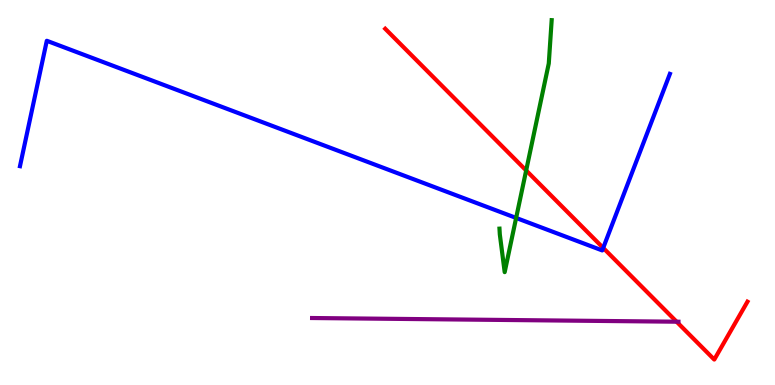[{'lines': ['blue', 'red'], 'intersections': [{'x': 7.78, 'y': 3.56}]}, {'lines': ['green', 'red'], 'intersections': [{'x': 6.79, 'y': 5.57}]}, {'lines': ['purple', 'red'], 'intersections': [{'x': 8.73, 'y': 1.64}]}, {'lines': ['blue', 'green'], 'intersections': [{'x': 6.66, 'y': 4.34}]}, {'lines': ['blue', 'purple'], 'intersections': []}, {'lines': ['green', 'purple'], 'intersections': []}]